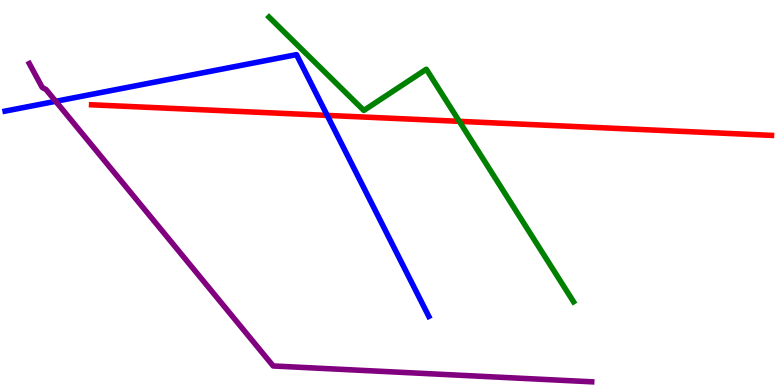[{'lines': ['blue', 'red'], 'intersections': [{'x': 4.22, 'y': 7.0}]}, {'lines': ['green', 'red'], 'intersections': [{'x': 5.93, 'y': 6.85}]}, {'lines': ['purple', 'red'], 'intersections': []}, {'lines': ['blue', 'green'], 'intersections': []}, {'lines': ['blue', 'purple'], 'intersections': [{'x': 0.719, 'y': 7.37}]}, {'lines': ['green', 'purple'], 'intersections': []}]